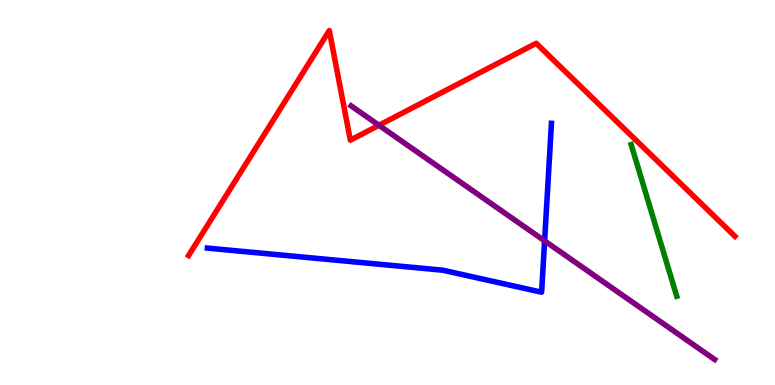[{'lines': ['blue', 'red'], 'intersections': []}, {'lines': ['green', 'red'], 'intersections': []}, {'lines': ['purple', 'red'], 'intersections': [{'x': 4.89, 'y': 6.75}]}, {'lines': ['blue', 'green'], 'intersections': []}, {'lines': ['blue', 'purple'], 'intersections': [{'x': 7.03, 'y': 3.74}]}, {'lines': ['green', 'purple'], 'intersections': []}]